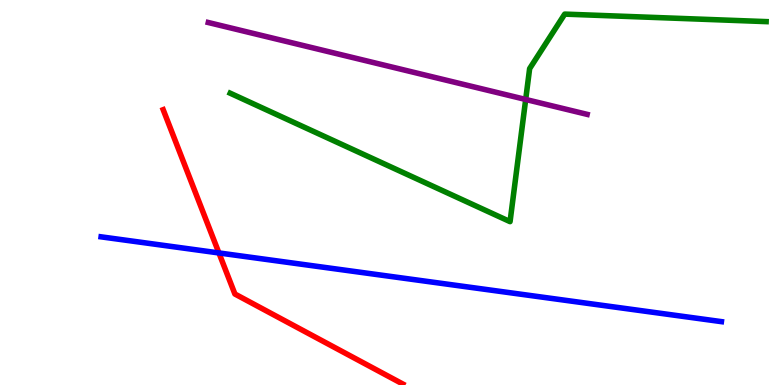[{'lines': ['blue', 'red'], 'intersections': [{'x': 2.82, 'y': 3.43}]}, {'lines': ['green', 'red'], 'intersections': []}, {'lines': ['purple', 'red'], 'intersections': []}, {'lines': ['blue', 'green'], 'intersections': []}, {'lines': ['blue', 'purple'], 'intersections': []}, {'lines': ['green', 'purple'], 'intersections': [{'x': 6.78, 'y': 7.42}]}]